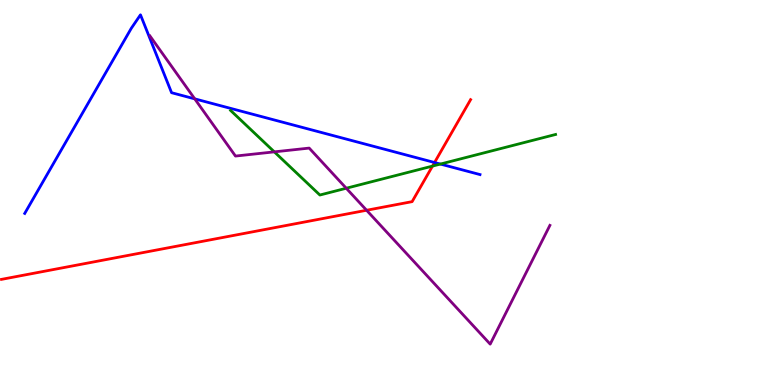[{'lines': ['blue', 'red'], 'intersections': [{'x': 5.61, 'y': 5.78}]}, {'lines': ['green', 'red'], 'intersections': [{'x': 5.58, 'y': 5.69}]}, {'lines': ['purple', 'red'], 'intersections': [{'x': 4.73, 'y': 4.54}]}, {'lines': ['blue', 'green'], 'intersections': [{'x': 5.68, 'y': 5.74}]}, {'lines': ['blue', 'purple'], 'intersections': [{'x': 2.51, 'y': 7.43}]}, {'lines': ['green', 'purple'], 'intersections': [{'x': 3.54, 'y': 6.06}, {'x': 4.47, 'y': 5.11}]}]